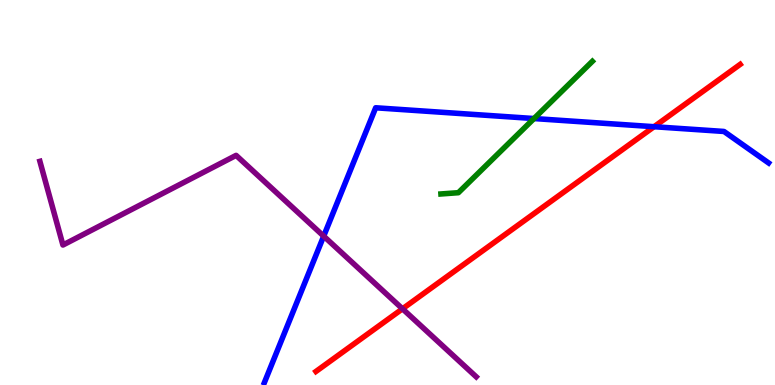[{'lines': ['blue', 'red'], 'intersections': [{'x': 8.44, 'y': 6.71}]}, {'lines': ['green', 'red'], 'intersections': []}, {'lines': ['purple', 'red'], 'intersections': [{'x': 5.19, 'y': 1.98}]}, {'lines': ['blue', 'green'], 'intersections': [{'x': 6.89, 'y': 6.92}]}, {'lines': ['blue', 'purple'], 'intersections': [{'x': 4.18, 'y': 3.87}]}, {'lines': ['green', 'purple'], 'intersections': []}]